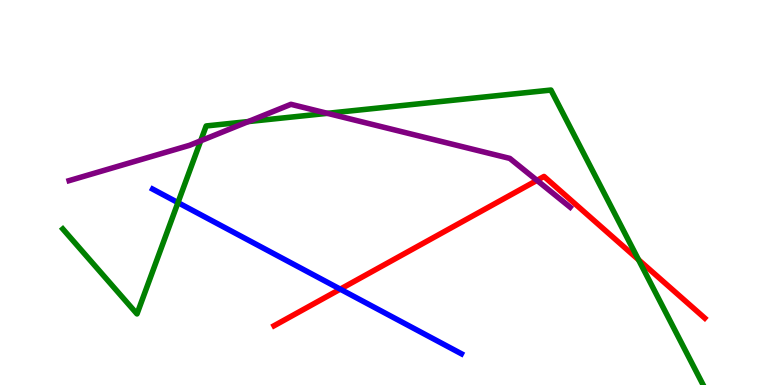[{'lines': ['blue', 'red'], 'intersections': [{'x': 4.39, 'y': 2.49}]}, {'lines': ['green', 'red'], 'intersections': [{'x': 8.24, 'y': 3.25}]}, {'lines': ['purple', 'red'], 'intersections': [{'x': 6.93, 'y': 5.32}]}, {'lines': ['blue', 'green'], 'intersections': [{'x': 2.3, 'y': 4.74}]}, {'lines': ['blue', 'purple'], 'intersections': []}, {'lines': ['green', 'purple'], 'intersections': [{'x': 2.59, 'y': 6.34}, {'x': 3.2, 'y': 6.84}, {'x': 4.22, 'y': 7.06}]}]